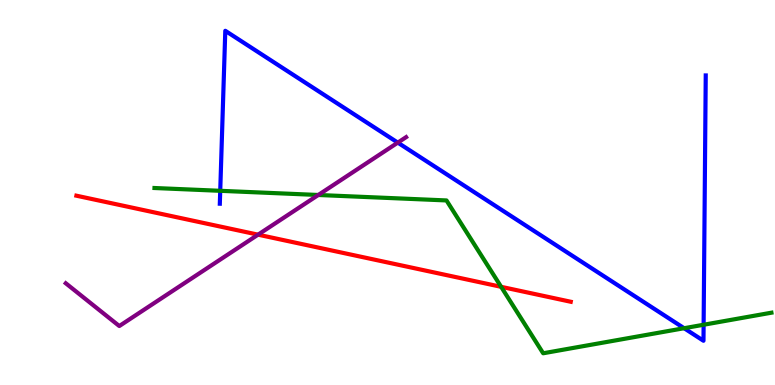[{'lines': ['blue', 'red'], 'intersections': []}, {'lines': ['green', 'red'], 'intersections': [{'x': 6.47, 'y': 2.55}]}, {'lines': ['purple', 'red'], 'intersections': [{'x': 3.33, 'y': 3.9}]}, {'lines': ['blue', 'green'], 'intersections': [{'x': 2.84, 'y': 5.04}, {'x': 8.83, 'y': 1.47}, {'x': 9.08, 'y': 1.56}]}, {'lines': ['blue', 'purple'], 'intersections': [{'x': 5.13, 'y': 6.3}]}, {'lines': ['green', 'purple'], 'intersections': [{'x': 4.11, 'y': 4.94}]}]